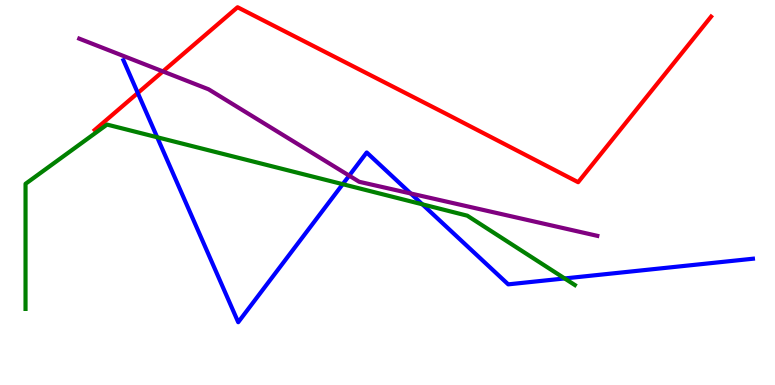[{'lines': ['blue', 'red'], 'intersections': [{'x': 1.78, 'y': 7.58}]}, {'lines': ['green', 'red'], 'intersections': []}, {'lines': ['purple', 'red'], 'intersections': [{'x': 2.1, 'y': 8.15}]}, {'lines': ['blue', 'green'], 'intersections': [{'x': 2.03, 'y': 6.43}, {'x': 4.42, 'y': 5.22}, {'x': 5.45, 'y': 4.69}, {'x': 7.29, 'y': 2.77}]}, {'lines': ['blue', 'purple'], 'intersections': [{'x': 4.51, 'y': 5.44}, {'x': 5.3, 'y': 4.97}]}, {'lines': ['green', 'purple'], 'intersections': []}]